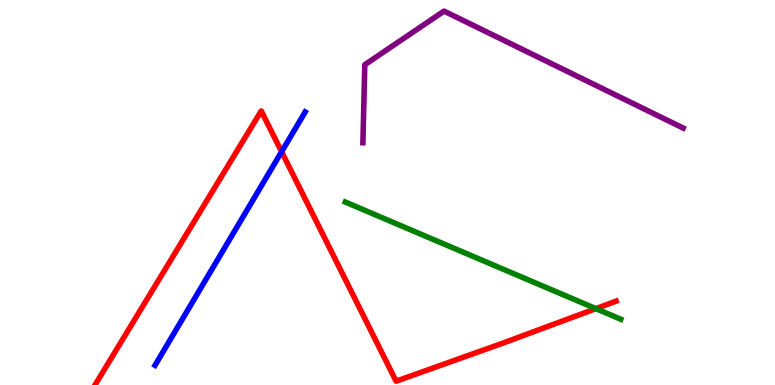[{'lines': ['blue', 'red'], 'intersections': [{'x': 3.63, 'y': 6.06}]}, {'lines': ['green', 'red'], 'intersections': [{'x': 7.69, 'y': 1.98}]}, {'lines': ['purple', 'red'], 'intersections': []}, {'lines': ['blue', 'green'], 'intersections': []}, {'lines': ['blue', 'purple'], 'intersections': []}, {'lines': ['green', 'purple'], 'intersections': []}]